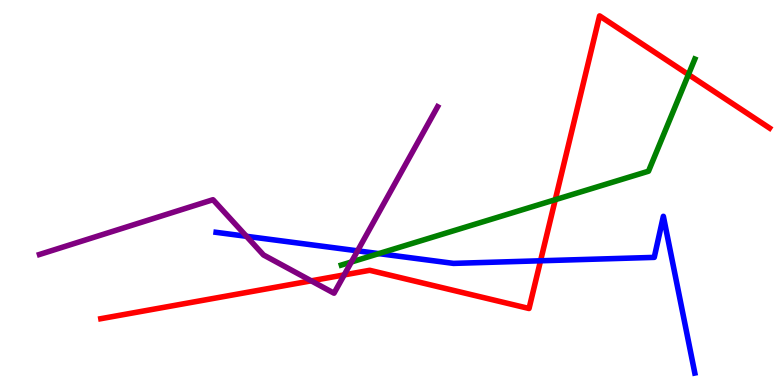[{'lines': ['blue', 'red'], 'intersections': [{'x': 6.97, 'y': 3.23}]}, {'lines': ['green', 'red'], 'intersections': [{'x': 7.16, 'y': 4.81}, {'x': 8.88, 'y': 8.06}]}, {'lines': ['purple', 'red'], 'intersections': [{'x': 4.02, 'y': 2.71}, {'x': 4.44, 'y': 2.86}]}, {'lines': ['blue', 'green'], 'intersections': [{'x': 4.89, 'y': 3.41}]}, {'lines': ['blue', 'purple'], 'intersections': [{'x': 3.18, 'y': 3.86}, {'x': 4.61, 'y': 3.48}]}, {'lines': ['green', 'purple'], 'intersections': [{'x': 4.53, 'y': 3.19}]}]